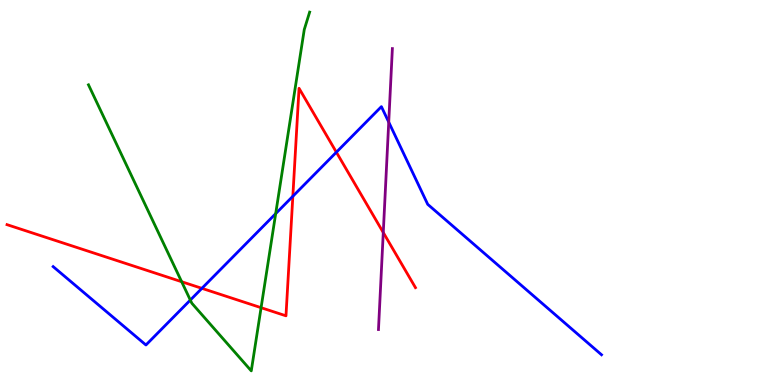[{'lines': ['blue', 'red'], 'intersections': [{'x': 2.61, 'y': 2.51}, {'x': 3.78, 'y': 4.9}, {'x': 4.34, 'y': 6.05}]}, {'lines': ['green', 'red'], 'intersections': [{'x': 2.34, 'y': 2.68}, {'x': 3.37, 'y': 2.01}]}, {'lines': ['purple', 'red'], 'intersections': [{'x': 4.95, 'y': 3.96}]}, {'lines': ['blue', 'green'], 'intersections': [{'x': 2.46, 'y': 2.21}, {'x': 3.56, 'y': 4.45}]}, {'lines': ['blue', 'purple'], 'intersections': [{'x': 5.02, 'y': 6.83}]}, {'lines': ['green', 'purple'], 'intersections': []}]